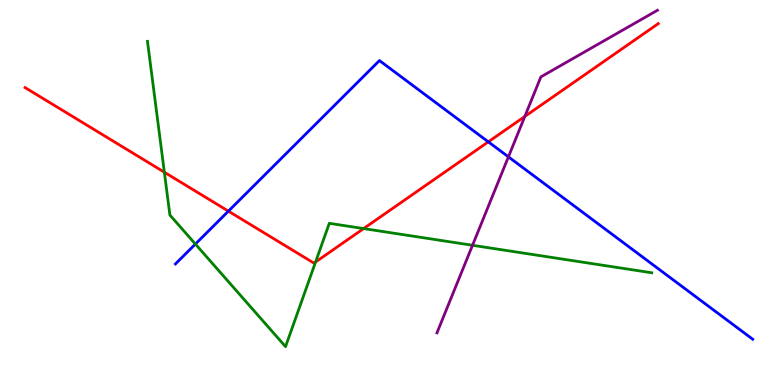[{'lines': ['blue', 'red'], 'intersections': [{'x': 2.95, 'y': 4.52}, {'x': 6.3, 'y': 6.32}]}, {'lines': ['green', 'red'], 'intersections': [{'x': 2.12, 'y': 5.53}, {'x': 4.07, 'y': 3.2}, {'x': 4.69, 'y': 4.06}]}, {'lines': ['purple', 'red'], 'intersections': [{'x': 6.77, 'y': 6.98}]}, {'lines': ['blue', 'green'], 'intersections': [{'x': 2.52, 'y': 3.66}]}, {'lines': ['blue', 'purple'], 'intersections': [{'x': 6.56, 'y': 5.93}]}, {'lines': ['green', 'purple'], 'intersections': [{'x': 6.1, 'y': 3.63}]}]